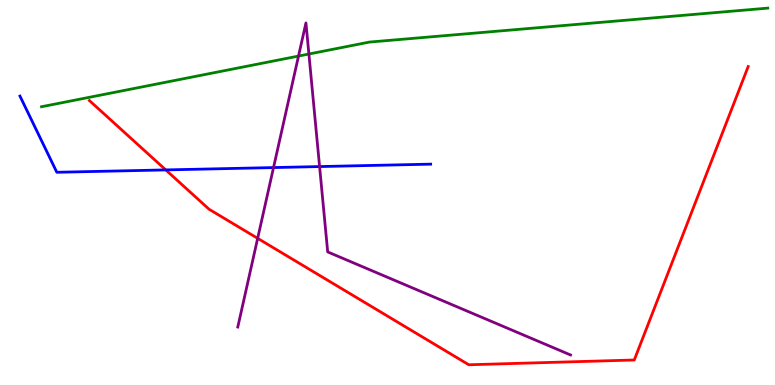[{'lines': ['blue', 'red'], 'intersections': [{'x': 2.14, 'y': 5.59}]}, {'lines': ['green', 'red'], 'intersections': []}, {'lines': ['purple', 'red'], 'intersections': [{'x': 3.32, 'y': 3.81}]}, {'lines': ['blue', 'green'], 'intersections': []}, {'lines': ['blue', 'purple'], 'intersections': [{'x': 3.53, 'y': 5.65}, {'x': 4.12, 'y': 5.67}]}, {'lines': ['green', 'purple'], 'intersections': [{'x': 3.85, 'y': 8.54}, {'x': 3.99, 'y': 8.6}]}]